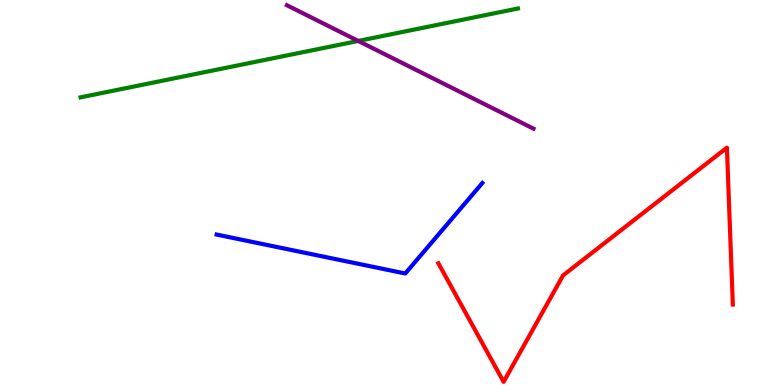[{'lines': ['blue', 'red'], 'intersections': []}, {'lines': ['green', 'red'], 'intersections': []}, {'lines': ['purple', 'red'], 'intersections': []}, {'lines': ['blue', 'green'], 'intersections': []}, {'lines': ['blue', 'purple'], 'intersections': []}, {'lines': ['green', 'purple'], 'intersections': [{'x': 4.62, 'y': 8.94}]}]